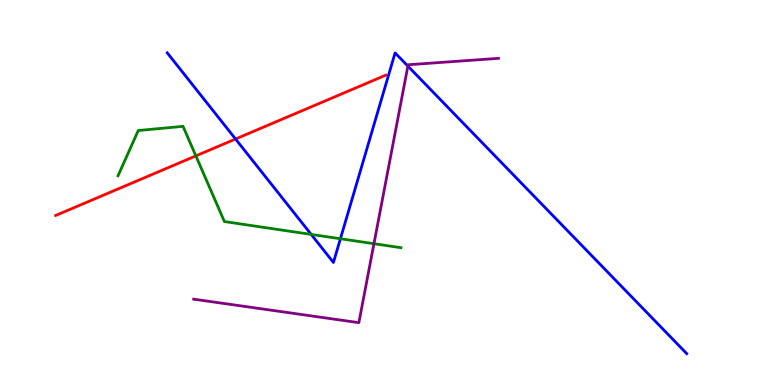[{'lines': ['blue', 'red'], 'intersections': [{'x': 3.04, 'y': 6.39}]}, {'lines': ['green', 'red'], 'intersections': [{'x': 2.53, 'y': 5.95}]}, {'lines': ['purple', 'red'], 'intersections': []}, {'lines': ['blue', 'green'], 'intersections': [{'x': 4.02, 'y': 3.91}, {'x': 4.39, 'y': 3.8}]}, {'lines': ['blue', 'purple'], 'intersections': [{'x': 5.26, 'y': 8.28}]}, {'lines': ['green', 'purple'], 'intersections': [{'x': 4.83, 'y': 3.67}]}]